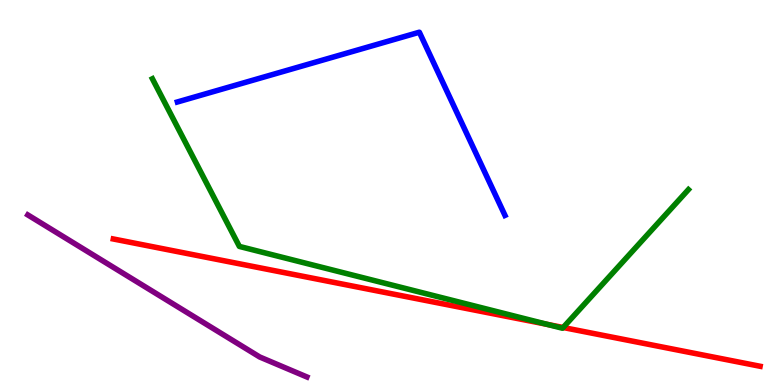[{'lines': ['blue', 'red'], 'intersections': []}, {'lines': ['green', 'red'], 'intersections': [{'x': 7.06, 'y': 1.57}, {'x': 7.27, 'y': 1.49}]}, {'lines': ['purple', 'red'], 'intersections': []}, {'lines': ['blue', 'green'], 'intersections': []}, {'lines': ['blue', 'purple'], 'intersections': []}, {'lines': ['green', 'purple'], 'intersections': []}]